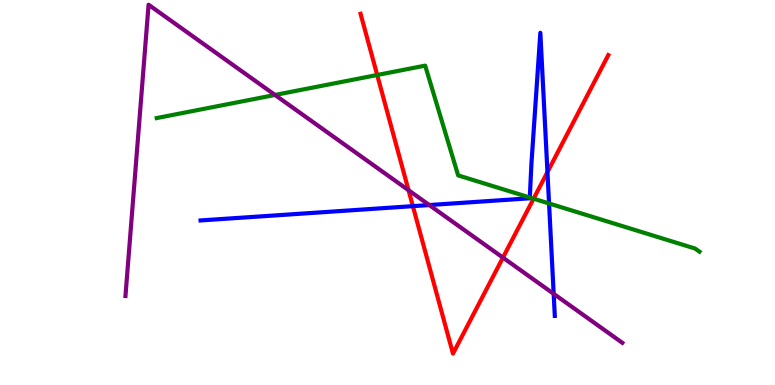[{'lines': ['blue', 'red'], 'intersections': [{'x': 5.33, 'y': 4.65}, {'x': 7.06, 'y': 5.53}]}, {'lines': ['green', 'red'], 'intersections': [{'x': 4.87, 'y': 8.05}, {'x': 6.89, 'y': 4.84}]}, {'lines': ['purple', 'red'], 'intersections': [{'x': 5.27, 'y': 5.06}, {'x': 6.49, 'y': 3.31}]}, {'lines': ['blue', 'green'], 'intersections': [{'x': 6.84, 'y': 4.87}, {'x': 7.08, 'y': 4.72}]}, {'lines': ['blue', 'purple'], 'intersections': [{'x': 5.54, 'y': 4.67}, {'x': 7.14, 'y': 2.37}]}, {'lines': ['green', 'purple'], 'intersections': [{'x': 3.55, 'y': 7.53}]}]